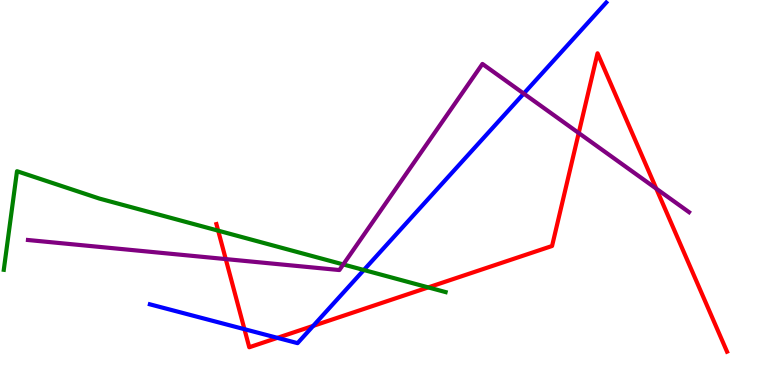[{'lines': ['blue', 'red'], 'intersections': [{'x': 3.15, 'y': 1.45}, {'x': 3.58, 'y': 1.22}, {'x': 4.04, 'y': 1.54}]}, {'lines': ['green', 'red'], 'intersections': [{'x': 2.82, 'y': 4.01}, {'x': 5.53, 'y': 2.54}]}, {'lines': ['purple', 'red'], 'intersections': [{'x': 2.91, 'y': 3.27}, {'x': 7.47, 'y': 6.55}, {'x': 8.47, 'y': 5.1}]}, {'lines': ['blue', 'green'], 'intersections': [{'x': 4.69, 'y': 2.99}]}, {'lines': ['blue', 'purple'], 'intersections': [{'x': 6.76, 'y': 7.57}]}, {'lines': ['green', 'purple'], 'intersections': [{'x': 4.43, 'y': 3.13}]}]